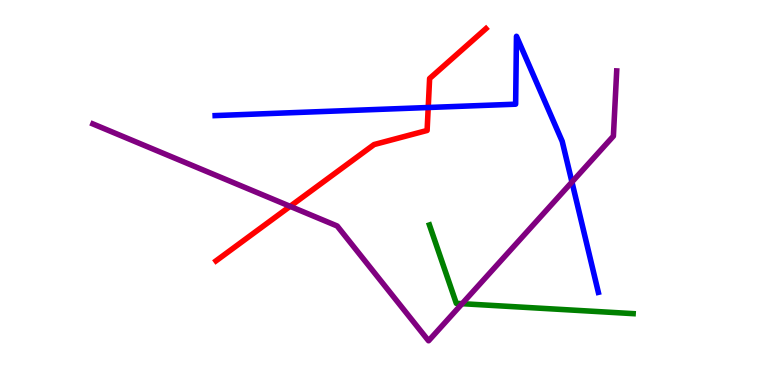[{'lines': ['blue', 'red'], 'intersections': [{'x': 5.53, 'y': 7.21}]}, {'lines': ['green', 'red'], 'intersections': []}, {'lines': ['purple', 'red'], 'intersections': [{'x': 3.74, 'y': 4.64}]}, {'lines': ['blue', 'green'], 'intersections': []}, {'lines': ['blue', 'purple'], 'intersections': [{'x': 7.38, 'y': 5.27}]}, {'lines': ['green', 'purple'], 'intersections': [{'x': 5.96, 'y': 2.11}]}]